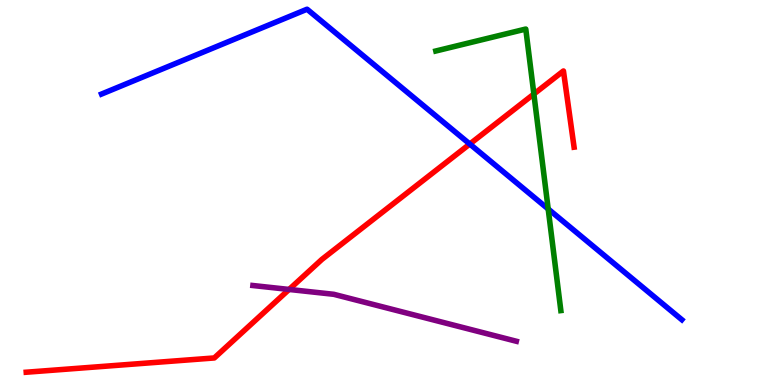[{'lines': ['blue', 'red'], 'intersections': [{'x': 6.06, 'y': 6.26}]}, {'lines': ['green', 'red'], 'intersections': [{'x': 6.89, 'y': 7.56}]}, {'lines': ['purple', 'red'], 'intersections': [{'x': 3.73, 'y': 2.48}]}, {'lines': ['blue', 'green'], 'intersections': [{'x': 7.07, 'y': 4.57}]}, {'lines': ['blue', 'purple'], 'intersections': []}, {'lines': ['green', 'purple'], 'intersections': []}]